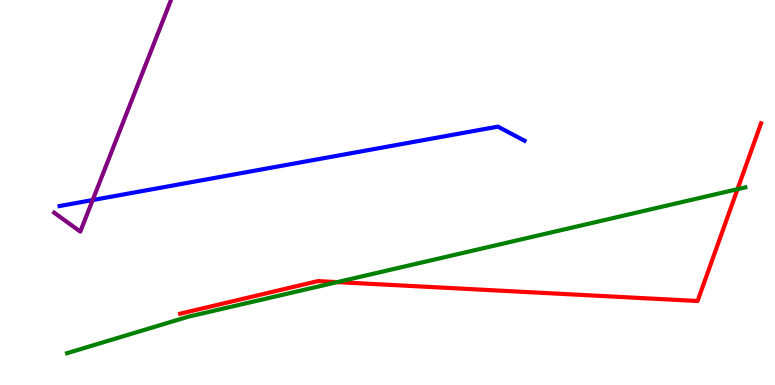[{'lines': ['blue', 'red'], 'intersections': []}, {'lines': ['green', 'red'], 'intersections': [{'x': 4.35, 'y': 2.67}, {'x': 9.52, 'y': 5.09}]}, {'lines': ['purple', 'red'], 'intersections': []}, {'lines': ['blue', 'green'], 'intersections': []}, {'lines': ['blue', 'purple'], 'intersections': [{'x': 1.2, 'y': 4.8}]}, {'lines': ['green', 'purple'], 'intersections': []}]